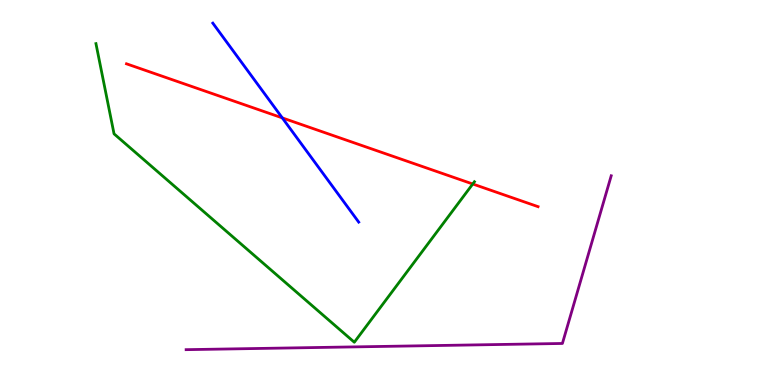[{'lines': ['blue', 'red'], 'intersections': [{'x': 3.64, 'y': 6.94}]}, {'lines': ['green', 'red'], 'intersections': [{'x': 6.1, 'y': 5.22}]}, {'lines': ['purple', 'red'], 'intersections': []}, {'lines': ['blue', 'green'], 'intersections': []}, {'lines': ['blue', 'purple'], 'intersections': []}, {'lines': ['green', 'purple'], 'intersections': []}]